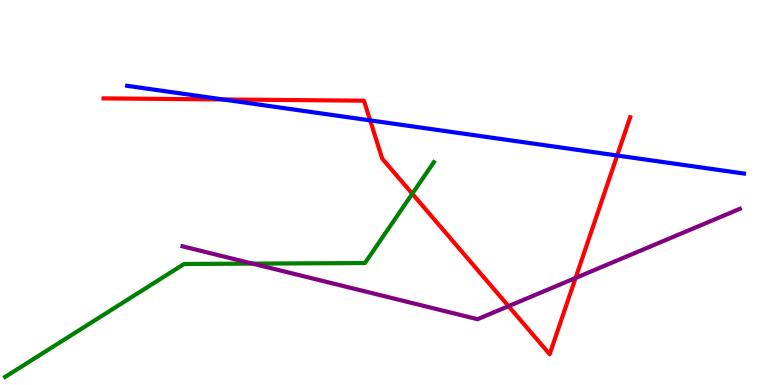[{'lines': ['blue', 'red'], 'intersections': [{'x': 2.88, 'y': 7.42}, {'x': 4.78, 'y': 6.87}, {'x': 7.96, 'y': 5.96}]}, {'lines': ['green', 'red'], 'intersections': [{'x': 5.32, 'y': 4.97}]}, {'lines': ['purple', 'red'], 'intersections': [{'x': 6.56, 'y': 2.05}, {'x': 7.43, 'y': 2.78}]}, {'lines': ['blue', 'green'], 'intersections': []}, {'lines': ['blue', 'purple'], 'intersections': []}, {'lines': ['green', 'purple'], 'intersections': [{'x': 3.26, 'y': 3.15}]}]